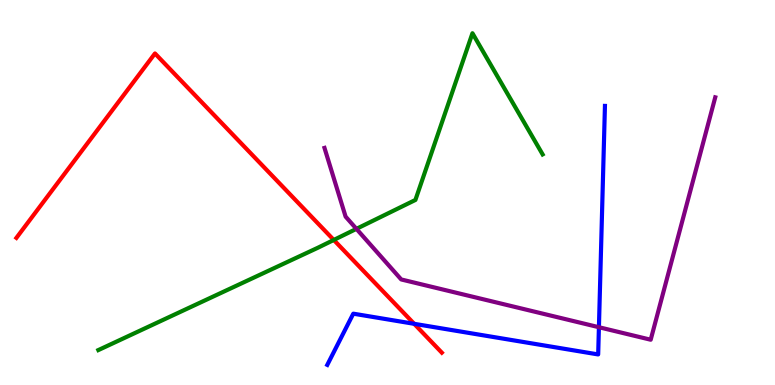[{'lines': ['blue', 'red'], 'intersections': [{'x': 5.34, 'y': 1.59}]}, {'lines': ['green', 'red'], 'intersections': [{'x': 4.31, 'y': 3.77}]}, {'lines': ['purple', 'red'], 'intersections': []}, {'lines': ['blue', 'green'], 'intersections': []}, {'lines': ['blue', 'purple'], 'intersections': [{'x': 7.73, 'y': 1.5}]}, {'lines': ['green', 'purple'], 'intersections': [{'x': 4.6, 'y': 4.06}]}]